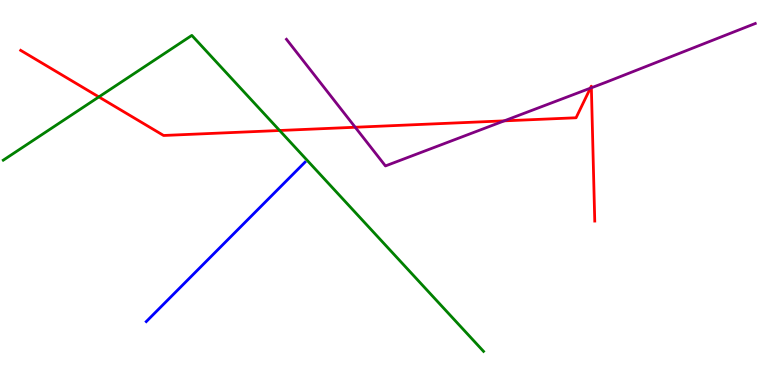[{'lines': ['blue', 'red'], 'intersections': []}, {'lines': ['green', 'red'], 'intersections': [{'x': 1.28, 'y': 7.48}, {'x': 3.61, 'y': 6.61}]}, {'lines': ['purple', 'red'], 'intersections': [{'x': 4.58, 'y': 6.69}, {'x': 6.51, 'y': 6.86}, {'x': 7.62, 'y': 7.71}, {'x': 7.63, 'y': 7.72}]}, {'lines': ['blue', 'green'], 'intersections': []}, {'lines': ['blue', 'purple'], 'intersections': []}, {'lines': ['green', 'purple'], 'intersections': []}]